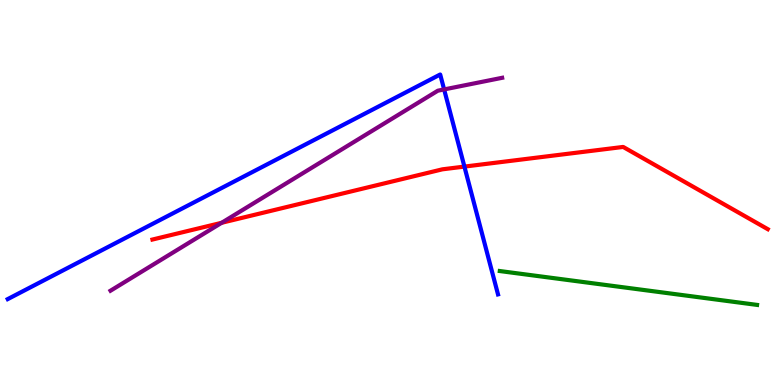[{'lines': ['blue', 'red'], 'intersections': [{'x': 5.99, 'y': 5.67}]}, {'lines': ['green', 'red'], 'intersections': []}, {'lines': ['purple', 'red'], 'intersections': [{'x': 2.86, 'y': 4.21}]}, {'lines': ['blue', 'green'], 'intersections': []}, {'lines': ['blue', 'purple'], 'intersections': [{'x': 5.73, 'y': 7.68}]}, {'lines': ['green', 'purple'], 'intersections': []}]